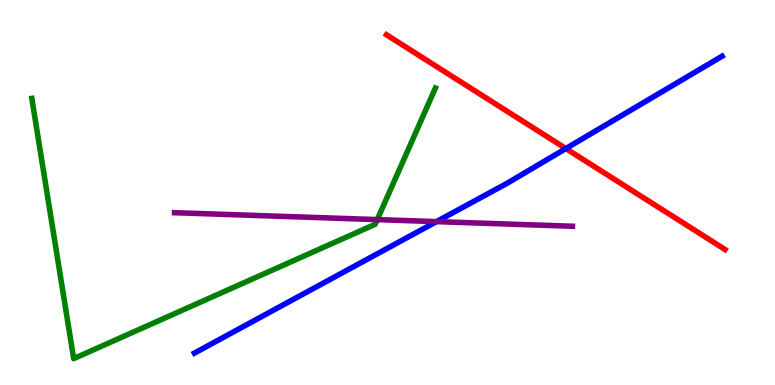[{'lines': ['blue', 'red'], 'intersections': [{'x': 7.3, 'y': 6.14}]}, {'lines': ['green', 'red'], 'intersections': []}, {'lines': ['purple', 'red'], 'intersections': []}, {'lines': ['blue', 'green'], 'intersections': []}, {'lines': ['blue', 'purple'], 'intersections': [{'x': 5.63, 'y': 4.24}]}, {'lines': ['green', 'purple'], 'intersections': [{'x': 4.87, 'y': 4.3}]}]